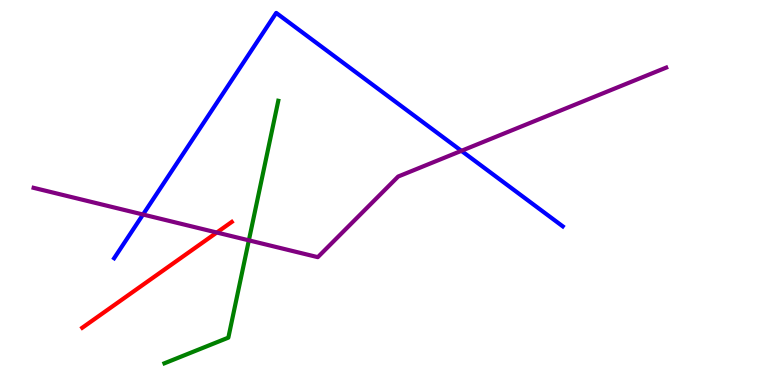[{'lines': ['blue', 'red'], 'intersections': []}, {'lines': ['green', 'red'], 'intersections': []}, {'lines': ['purple', 'red'], 'intersections': [{'x': 2.8, 'y': 3.96}]}, {'lines': ['blue', 'green'], 'intersections': []}, {'lines': ['blue', 'purple'], 'intersections': [{'x': 1.85, 'y': 4.43}, {'x': 5.95, 'y': 6.08}]}, {'lines': ['green', 'purple'], 'intersections': [{'x': 3.21, 'y': 3.76}]}]